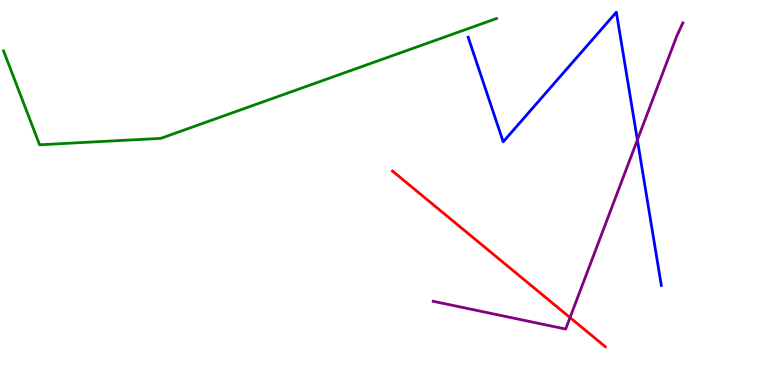[{'lines': ['blue', 'red'], 'intersections': []}, {'lines': ['green', 'red'], 'intersections': []}, {'lines': ['purple', 'red'], 'intersections': [{'x': 7.36, 'y': 1.75}]}, {'lines': ['blue', 'green'], 'intersections': []}, {'lines': ['blue', 'purple'], 'intersections': [{'x': 8.22, 'y': 6.37}]}, {'lines': ['green', 'purple'], 'intersections': []}]